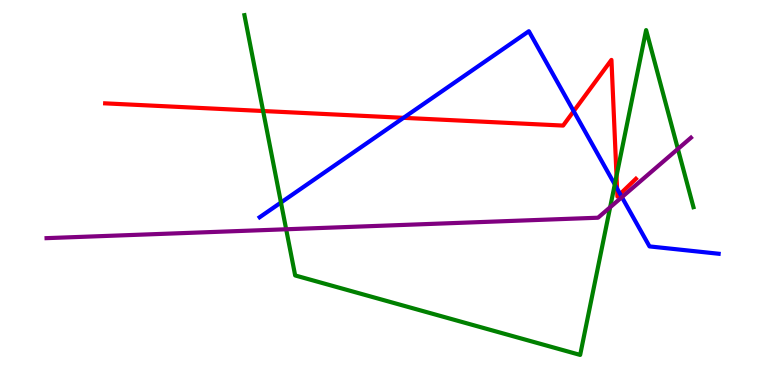[{'lines': ['blue', 'red'], 'intersections': [{'x': 5.21, 'y': 6.94}, {'x': 7.4, 'y': 7.11}, {'x': 7.96, 'y': 5.1}, {'x': 8.0, 'y': 4.96}]}, {'lines': ['green', 'red'], 'intersections': [{'x': 3.4, 'y': 7.12}, {'x': 7.96, 'y': 5.43}]}, {'lines': ['purple', 'red'], 'intersections': []}, {'lines': ['blue', 'green'], 'intersections': [{'x': 3.63, 'y': 4.74}, {'x': 7.93, 'y': 5.21}]}, {'lines': ['blue', 'purple'], 'intersections': [{'x': 8.02, 'y': 4.88}]}, {'lines': ['green', 'purple'], 'intersections': [{'x': 3.69, 'y': 4.04}, {'x': 7.87, 'y': 4.62}, {'x': 8.75, 'y': 6.13}]}]